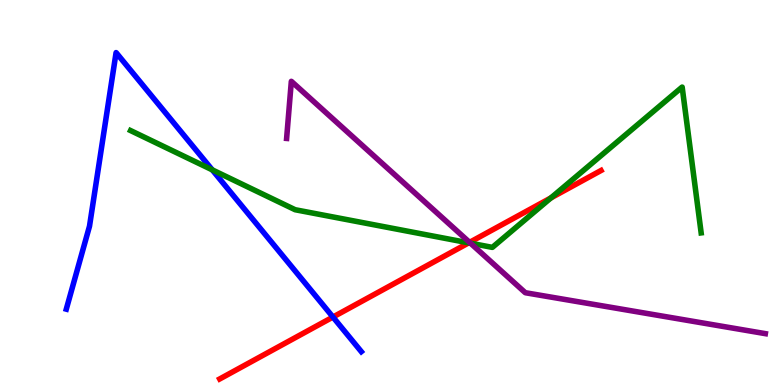[{'lines': ['blue', 'red'], 'intersections': [{'x': 4.3, 'y': 1.76}]}, {'lines': ['green', 'red'], 'intersections': [{'x': 6.05, 'y': 3.69}, {'x': 7.11, 'y': 4.86}]}, {'lines': ['purple', 'red'], 'intersections': [{'x': 6.06, 'y': 3.7}]}, {'lines': ['blue', 'green'], 'intersections': [{'x': 2.74, 'y': 5.59}]}, {'lines': ['blue', 'purple'], 'intersections': []}, {'lines': ['green', 'purple'], 'intersections': [{'x': 6.07, 'y': 3.68}]}]